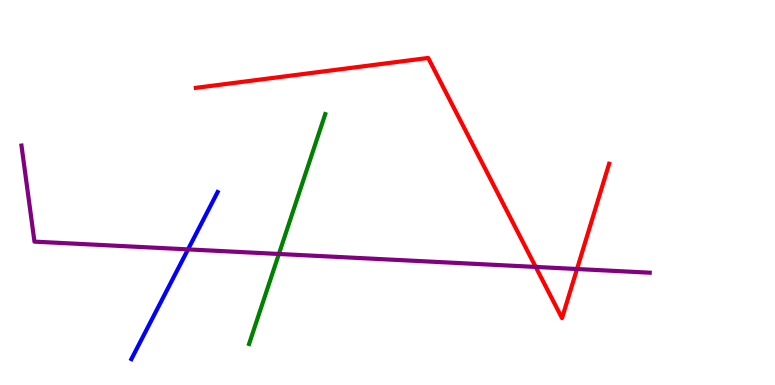[{'lines': ['blue', 'red'], 'intersections': []}, {'lines': ['green', 'red'], 'intersections': []}, {'lines': ['purple', 'red'], 'intersections': [{'x': 6.91, 'y': 3.07}, {'x': 7.45, 'y': 3.01}]}, {'lines': ['blue', 'green'], 'intersections': []}, {'lines': ['blue', 'purple'], 'intersections': [{'x': 2.43, 'y': 3.52}]}, {'lines': ['green', 'purple'], 'intersections': [{'x': 3.6, 'y': 3.4}]}]